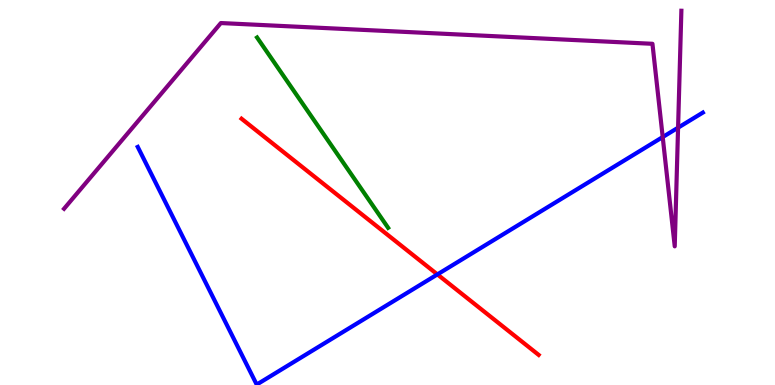[{'lines': ['blue', 'red'], 'intersections': [{'x': 5.64, 'y': 2.87}]}, {'lines': ['green', 'red'], 'intersections': []}, {'lines': ['purple', 'red'], 'intersections': []}, {'lines': ['blue', 'green'], 'intersections': []}, {'lines': ['blue', 'purple'], 'intersections': [{'x': 8.55, 'y': 6.44}, {'x': 8.75, 'y': 6.68}]}, {'lines': ['green', 'purple'], 'intersections': []}]